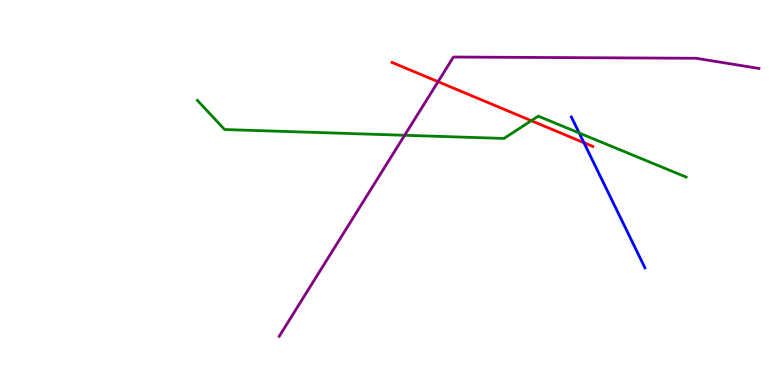[{'lines': ['blue', 'red'], 'intersections': [{'x': 7.53, 'y': 6.29}]}, {'lines': ['green', 'red'], 'intersections': [{'x': 6.86, 'y': 6.87}]}, {'lines': ['purple', 'red'], 'intersections': [{'x': 5.65, 'y': 7.88}]}, {'lines': ['blue', 'green'], 'intersections': [{'x': 7.47, 'y': 6.55}]}, {'lines': ['blue', 'purple'], 'intersections': []}, {'lines': ['green', 'purple'], 'intersections': [{'x': 5.22, 'y': 6.49}]}]